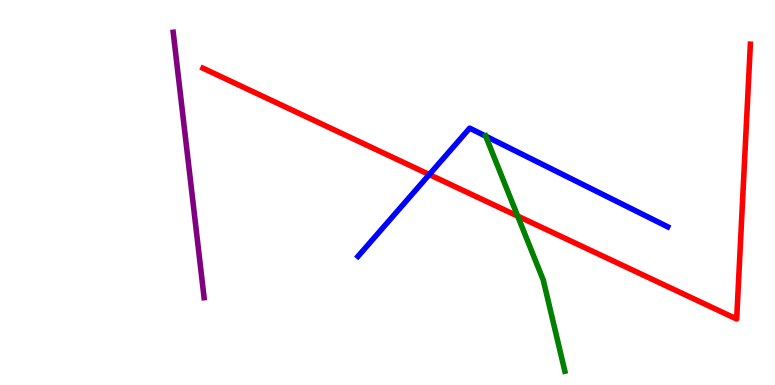[{'lines': ['blue', 'red'], 'intersections': [{'x': 5.54, 'y': 5.47}]}, {'lines': ['green', 'red'], 'intersections': [{'x': 6.68, 'y': 4.39}]}, {'lines': ['purple', 'red'], 'intersections': []}, {'lines': ['blue', 'green'], 'intersections': [{'x': 6.27, 'y': 6.46}]}, {'lines': ['blue', 'purple'], 'intersections': []}, {'lines': ['green', 'purple'], 'intersections': []}]